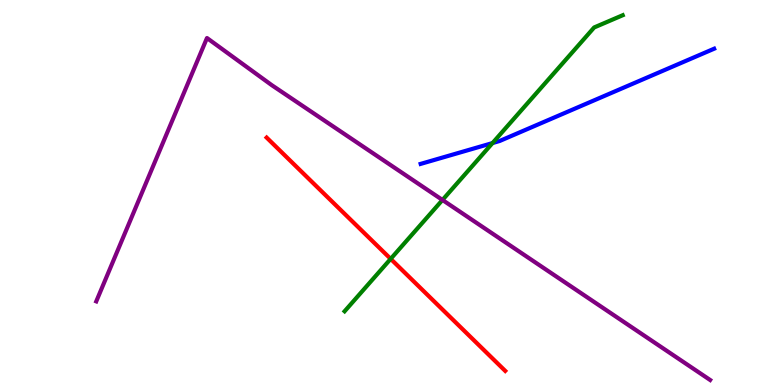[{'lines': ['blue', 'red'], 'intersections': []}, {'lines': ['green', 'red'], 'intersections': [{'x': 5.04, 'y': 3.28}]}, {'lines': ['purple', 'red'], 'intersections': []}, {'lines': ['blue', 'green'], 'intersections': [{'x': 6.35, 'y': 6.28}]}, {'lines': ['blue', 'purple'], 'intersections': []}, {'lines': ['green', 'purple'], 'intersections': [{'x': 5.71, 'y': 4.81}]}]